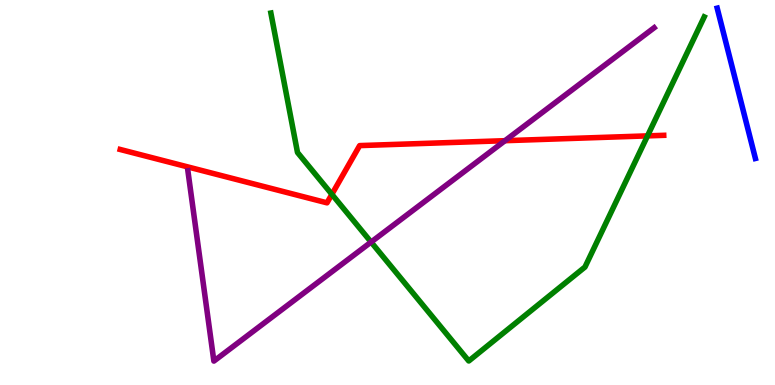[{'lines': ['blue', 'red'], 'intersections': []}, {'lines': ['green', 'red'], 'intersections': [{'x': 4.28, 'y': 4.95}, {'x': 8.35, 'y': 6.47}]}, {'lines': ['purple', 'red'], 'intersections': [{'x': 6.52, 'y': 6.35}]}, {'lines': ['blue', 'green'], 'intersections': []}, {'lines': ['blue', 'purple'], 'intersections': []}, {'lines': ['green', 'purple'], 'intersections': [{'x': 4.79, 'y': 3.71}]}]